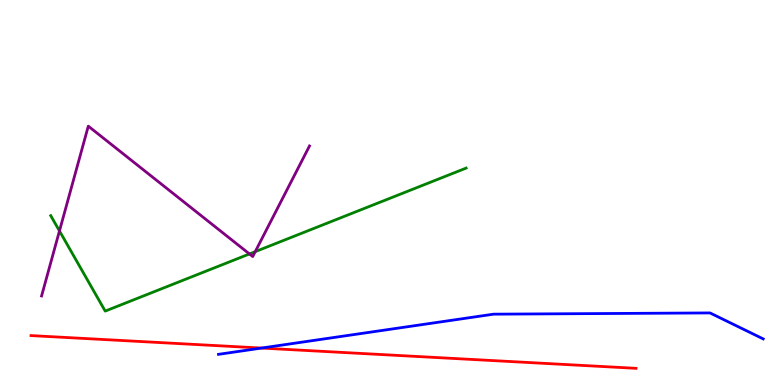[{'lines': ['blue', 'red'], 'intersections': [{'x': 3.37, 'y': 0.959}]}, {'lines': ['green', 'red'], 'intersections': []}, {'lines': ['purple', 'red'], 'intersections': []}, {'lines': ['blue', 'green'], 'intersections': []}, {'lines': ['blue', 'purple'], 'intersections': []}, {'lines': ['green', 'purple'], 'intersections': [{'x': 0.767, 'y': 4.0}, {'x': 3.22, 'y': 3.4}, {'x': 3.29, 'y': 3.46}]}]